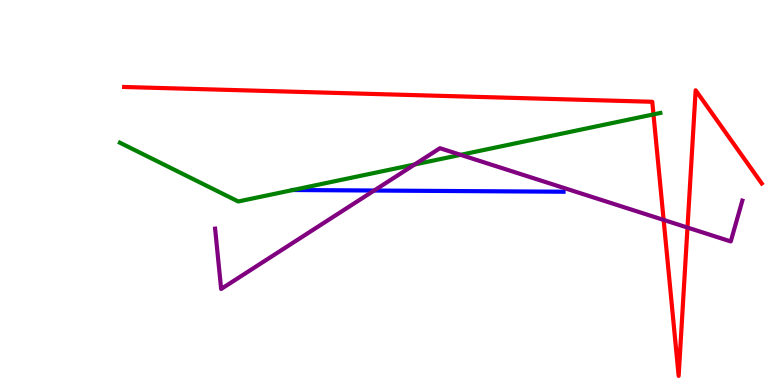[{'lines': ['blue', 'red'], 'intersections': []}, {'lines': ['green', 'red'], 'intersections': [{'x': 8.43, 'y': 7.03}]}, {'lines': ['purple', 'red'], 'intersections': [{'x': 8.56, 'y': 4.29}, {'x': 8.87, 'y': 4.09}]}, {'lines': ['blue', 'green'], 'intersections': [{'x': 3.78, 'y': 5.06}]}, {'lines': ['blue', 'purple'], 'intersections': [{'x': 4.83, 'y': 5.05}]}, {'lines': ['green', 'purple'], 'intersections': [{'x': 5.35, 'y': 5.73}, {'x': 5.94, 'y': 5.98}]}]